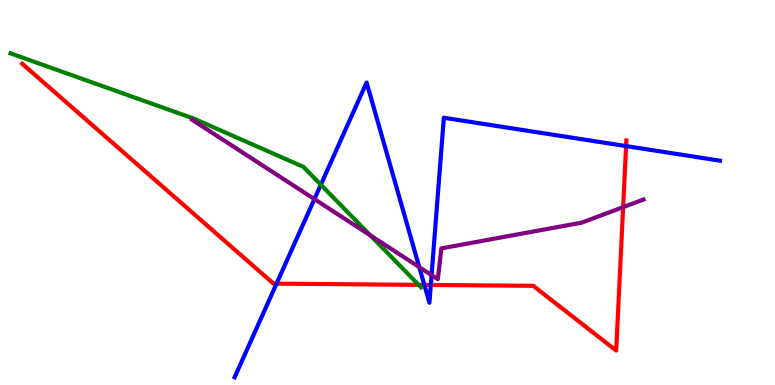[{'lines': ['blue', 'red'], 'intersections': [{'x': 3.57, 'y': 2.63}, {'x': 5.48, 'y': 2.6}, {'x': 5.56, 'y': 2.6}, {'x': 8.08, 'y': 6.21}]}, {'lines': ['green', 'red'], 'intersections': [{'x': 5.4, 'y': 2.6}]}, {'lines': ['purple', 'red'], 'intersections': [{'x': 8.04, 'y': 4.62}]}, {'lines': ['blue', 'green'], 'intersections': [{'x': 4.14, 'y': 5.2}]}, {'lines': ['blue', 'purple'], 'intersections': [{'x': 4.06, 'y': 4.83}, {'x': 5.41, 'y': 3.06}, {'x': 5.57, 'y': 2.85}]}, {'lines': ['green', 'purple'], 'intersections': [{'x': 4.78, 'y': 3.89}]}]